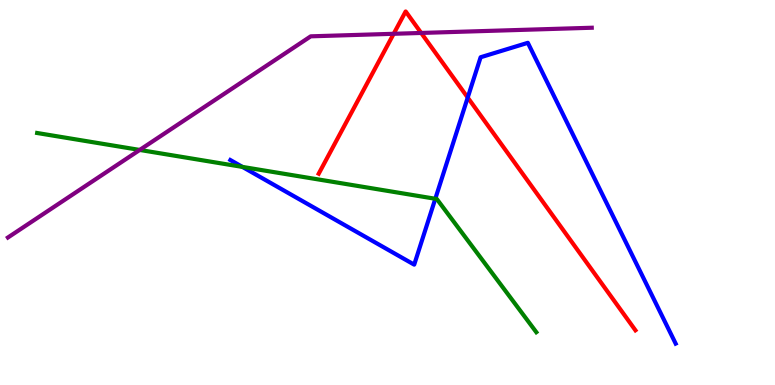[{'lines': ['blue', 'red'], 'intersections': [{'x': 6.04, 'y': 7.47}]}, {'lines': ['green', 'red'], 'intersections': []}, {'lines': ['purple', 'red'], 'intersections': [{'x': 5.08, 'y': 9.12}, {'x': 5.43, 'y': 9.14}]}, {'lines': ['blue', 'green'], 'intersections': [{'x': 3.13, 'y': 5.66}, {'x': 5.62, 'y': 4.84}]}, {'lines': ['blue', 'purple'], 'intersections': []}, {'lines': ['green', 'purple'], 'intersections': [{'x': 1.8, 'y': 6.11}]}]